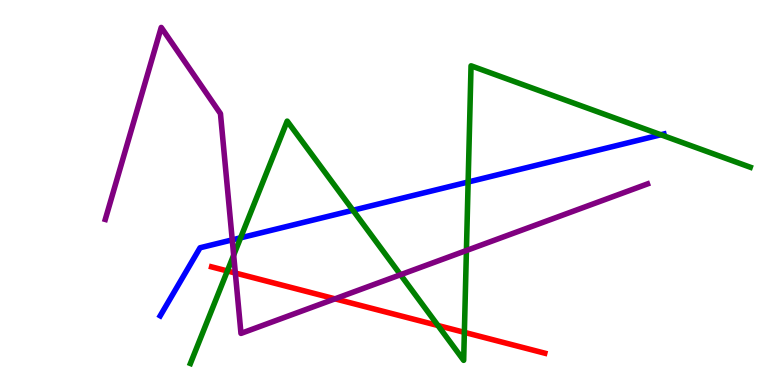[{'lines': ['blue', 'red'], 'intersections': []}, {'lines': ['green', 'red'], 'intersections': [{'x': 2.93, 'y': 2.96}, {'x': 5.65, 'y': 1.55}, {'x': 5.99, 'y': 1.37}]}, {'lines': ['purple', 'red'], 'intersections': [{'x': 3.04, 'y': 2.91}, {'x': 4.32, 'y': 2.24}]}, {'lines': ['blue', 'green'], 'intersections': [{'x': 3.1, 'y': 3.82}, {'x': 4.55, 'y': 4.54}, {'x': 6.04, 'y': 5.27}, {'x': 8.53, 'y': 6.5}]}, {'lines': ['blue', 'purple'], 'intersections': [{'x': 3.0, 'y': 3.77}]}, {'lines': ['green', 'purple'], 'intersections': [{'x': 3.02, 'y': 3.37}, {'x': 5.17, 'y': 2.86}, {'x': 6.02, 'y': 3.49}]}]